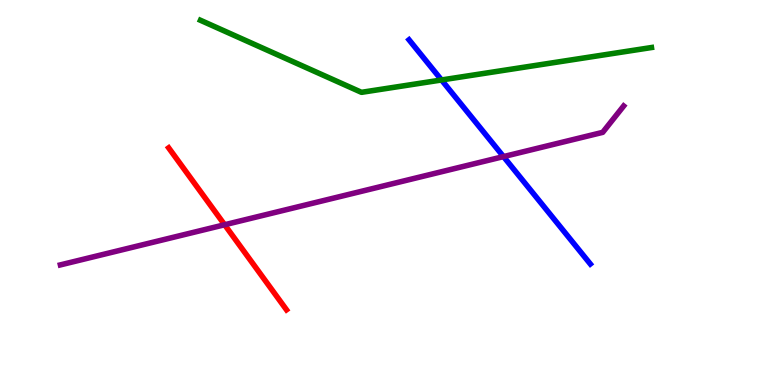[{'lines': ['blue', 'red'], 'intersections': []}, {'lines': ['green', 'red'], 'intersections': []}, {'lines': ['purple', 'red'], 'intersections': [{'x': 2.9, 'y': 4.16}]}, {'lines': ['blue', 'green'], 'intersections': [{'x': 5.7, 'y': 7.92}]}, {'lines': ['blue', 'purple'], 'intersections': [{'x': 6.5, 'y': 5.93}]}, {'lines': ['green', 'purple'], 'intersections': []}]